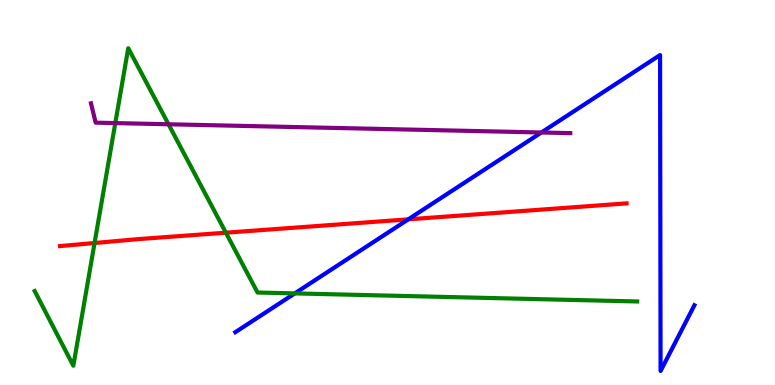[{'lines': ['blue', 'red'], 'intersections': [{'x': 5.27, 'y': 4.3}]}, {'lines': ['green', 'red'], 'intersections': [{'x': 1.22, 'y': 3.69}, {'x': 2.91, 'y': 3.96}]}, {'lines': ['purple', 'red'], 'intersections': []}, {'lines': ['blue', 'green'], 'intersections': [{'x': 3.8, 'y': 2.38}]}, {'lines': ['blue', 'purple'], 'intersections': [{'x': 6.99, 'y': 6.56}]}, {'lines': ['green', 'purple'], 'intersections': [{'x': 1.49, 'y': 6.8}, {'x': 2.17, 'y': 6.77}]}]